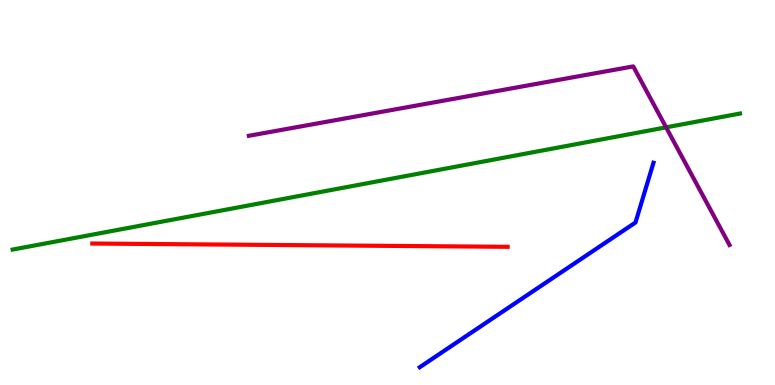[{'lines': ['blue', 'red'], 'intersections': []}, {'lines': ['green', 'red'], 'intersections': []}, {'lines': ['purple', 'red'], 'intersections': []}, {'lines': ['blue', 'green'], 'intersections': []}, {'lines': ['blue', 'purple'], 'intersections': []}, {'lines': ['green', 'purple'], 'intersections': [{'x': 8.59, 'y': 6.69}]}]